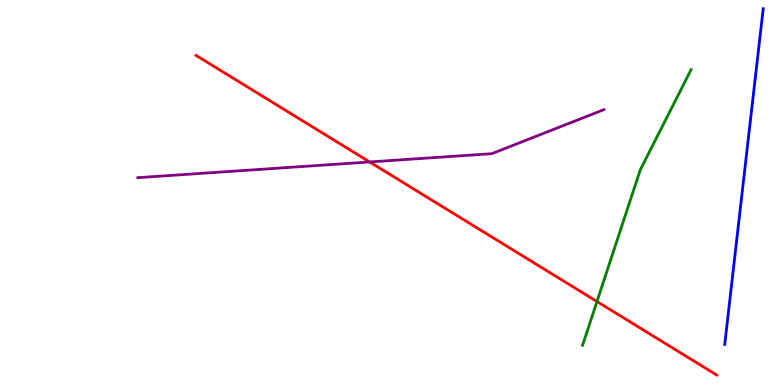[{'lines': ['blue', 'red'], 'intersections': []}, {'lines': ['green', 'red'], 'intersections': [{'x': 7.7, 'y': 2.17}]}, {'lines': ['purple', 'red'], 'intersections': [{'x': 4.77, 'y': 5.79}]}, {'lines': ['blue', 'green'], 'intersections': []}, {'lines': ['blue', 'purple'], 'intersections': []}, {'lines': ['green', 'purple'], 'intersections': []}]